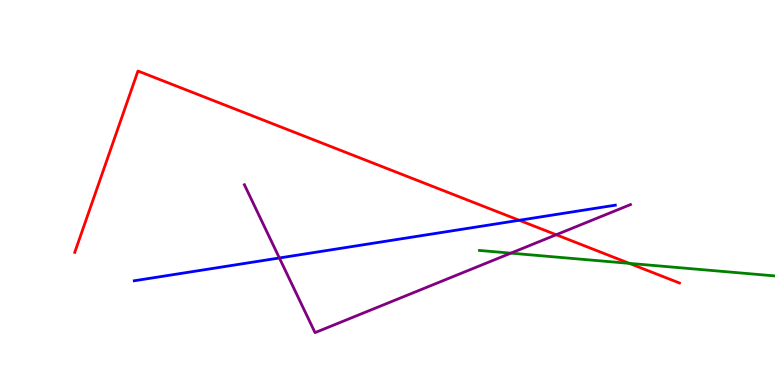[{'lines': ['blue', 'red'], 'intersections': [{'x': 6.7, 'y': 4.28}]}, {'lines': ['green', 'red'], 'intersections': [{'x': 8.12, 'y': 3.16}]}, {'lines': ['purple', 'red'], 'intersections': [{'x': 7.18, 'y': 3.9}]}, {'lines': ['blue', 'green'], 'intersections': []}, {'lines': ['blue', 'purple'], 'intersections': [{'x': 3.6, 'y': 3.3}]}, {'lines': ['green', 'purple'], 'intersections': [{'x': 6.59, 'y': 3.42}]}]